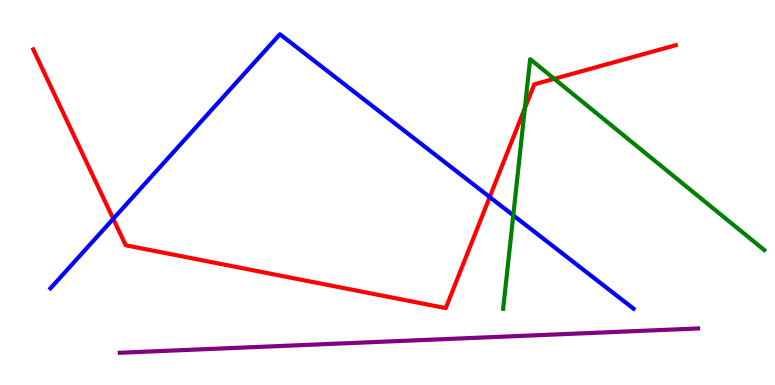[{'lines': ['blue', 'red'], 'intersections': [{'x': 1.46, 'y': 4.32}, {'x': 6.32, 'y': 4.88}]}, {'lines': ['green', 'red'], 'intersections': [{'x': 6.77, 'y': 7.19}, {'x': 7.15, 'y': 7.95}]}, {'lines': ['purple', 'red'], 'intersections': []}, {'lines': ['blue', 'green'], 'intersections': [{'x': 6.62, 'y': 4.41}]}, {'lines': ['blue', 'purple'], 'intersections': []}, {'lines': ['green', 'purple'], 'intersections': []}]